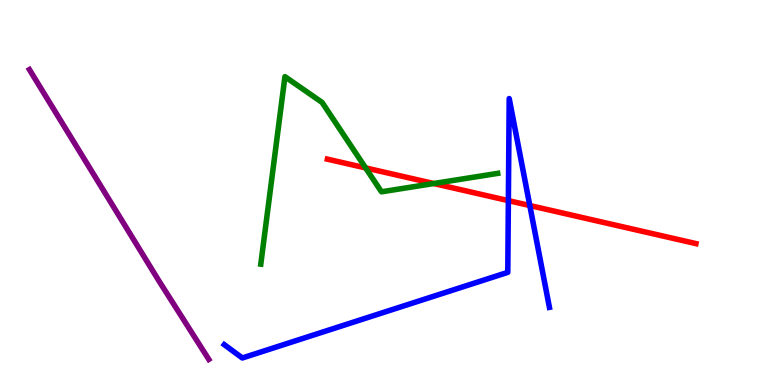[{'lines': ['blue', 'red'], 'intersections': [{'x': 6.56, 'y': 4.79}, {'x': 6.84, 'y': 4.66}]}, {'lines': ['green', 'red'], 'intersections': [{'x': 4.72, 'y': 5.64}, {'x': 5.6, 'y': 5.23}]}, {'lines': ['purple', 'red'], 'intersections': []}, {'lines': ['blue', 'green'], 'intersections': []}, {'lines': ['blue', 'purple'], 'intersections': []}, {'lines': ['green', 'purple'], 'intersections': []}]